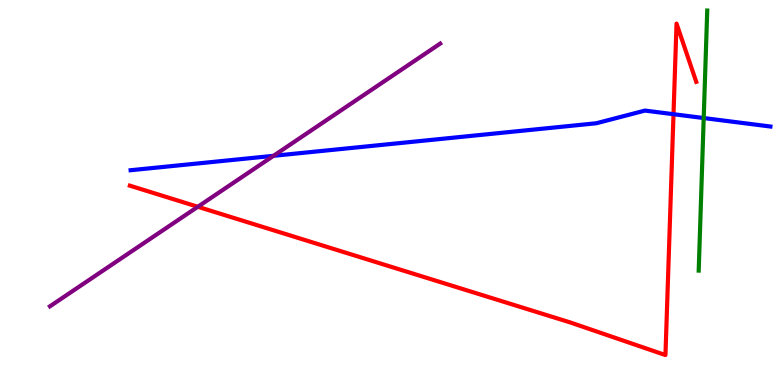[{'lines': ['blue', 'red'], 'intersections': [{'x': 8.69, 'y': 7.03}]}, {'lines': ['green', 'red'], 'intersections': []}, {'lines': ['purple', 'red'], 'intersections': [{'x': 2.55, 'y': 4.63}]}, {'lines': ['blue', 'green'], 'intersections': [{'x': 9.08, 'y': 6.93}]}, {'lines': ['blue', 'purple'], 'intersections': [{'x': 3.53, 'y': 5.95}]}, {'lines': ['green', 'purple'], 'intersections': []}]